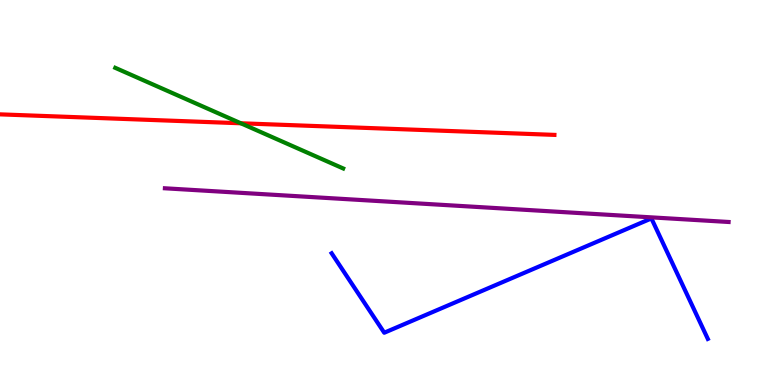[{'lines': ['blue', 'red'], 'intersections': []}, {'lines': ['green', 'red'], 'intersections': [{'x': 3.11, 'y': 6.8}]}, {'lines': ['purple', 'red'], 'intersections': []}, {'lines': ['blue', 'green'], 'intersections': []}, {'lines': ['blue', 'purple'], 'intersections': []}, {'lines': ['green', 'purple'], 'intersections': []}]